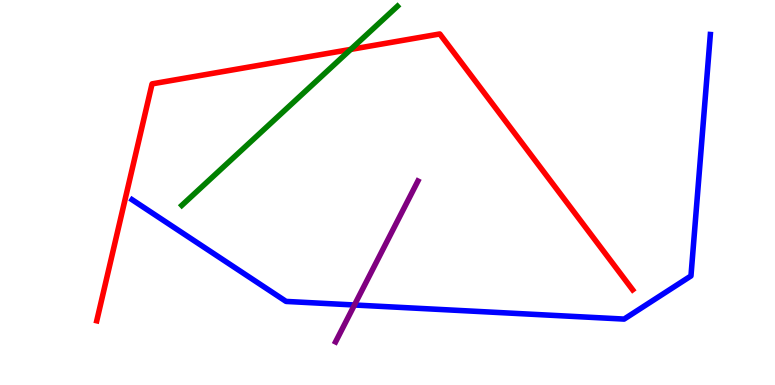[{'lines': ['blue', 'red'], 'intersections': []}, {'lines': ['green', 'red'], 'intersections': [{'x': 4.53, 'y': 8.72}]}, {'lines': ['purple', 'red'], 'intersections': []}, {'lines': ['blue', 'green'], 'intersections': []}, {'lines': ['blue', 'purple'], 'intersections': [{'x': 4.57, 'y': 2.08}]}, {'lines': ['green', 'purple'], 'intersections': []}]